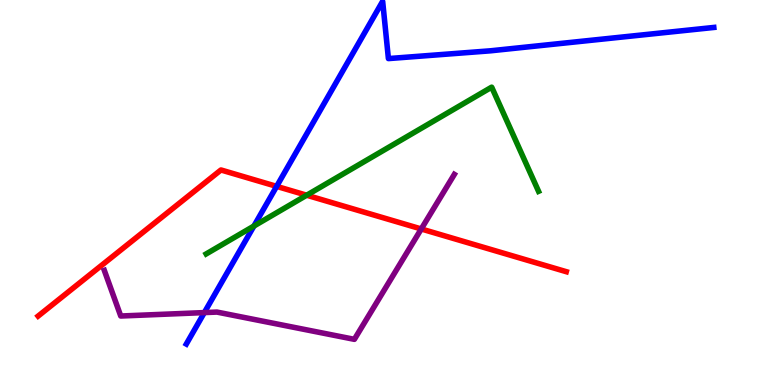[{'lines': ['blue', 'red'], 'intersections': [{'x': 3.57, 'y': 5.16}]}, {'lines': ['green', 'red'], 'intersections': [{'x': 3.96, 'y': 4.93}]}, {'lines': ['purple', 'red'], 'intersections': [{'x': 5.44, 'y': 4.05}]}, {'lines': ['blue', 'green'], 'intersections': [{'x': 3.28, 'y': 4.13}]}, {'lines': ['blue', 'purple'], 'intersections': [{'x': 2.64, 'y': 1.88}]}, {'lines': ['green', 'purple'], 'intersections': []}]